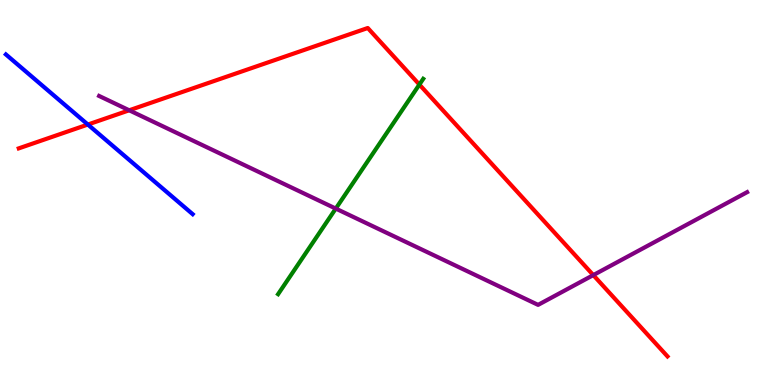[{'lines': ['blue', 'red'], 'intersections': [{'x': 1.13, 'y': 6.77}]}, {'lines': ['green', 'red'], 'intersections': [{'x': 5.41, 'y': 7.8}]}, {'lines': ['purple', 'red'], 'intersections': [{'x': 1.67, 'y': 7.14}, {'x': 7.66, 'y': 2.85}]}, {'lines': ['blue', 'green'], 'intersections': []}, {'lines': ['blue', 'purple'], 'intersections': []}, {'lines': ['green', 'purple'], 'intersections': [{'x': 4.33, 'y': 4.58}]}]